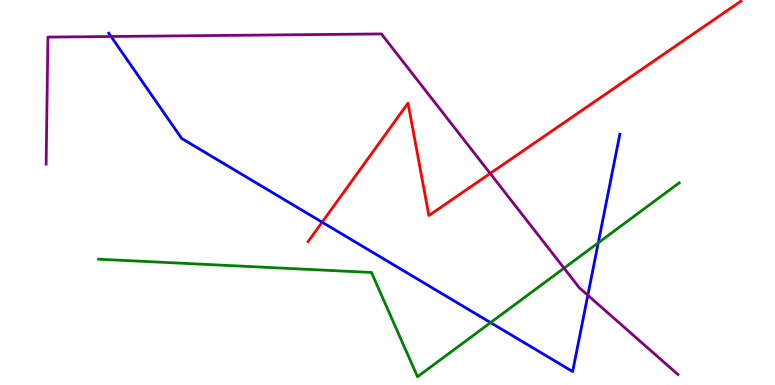[{'lines': ['blue', 'red'], 'intersections': [{'x': 4.16, 'y': 4.23}]}, {'lines': ['green', 'red'], 'intersections': []}, {'lines': ['purple', 'red'], 'intersections': [{'x': 6.32, 'y': 5.5}]}, {'lines': ['blue', 'green'], 'intersections': [{'x': 6.33, 'y': 1.62}, {'x': 7.72, 'y': 3.69}]}, {'lines': ['blue', 'purple'], 'intersections': [{'x': 1.43, 'y': 9.05}, {'x': 7.58, 'y': 2.33}]}, {'lines': ['green', 'purple'], 'intersections': [{'x': 7.28, 'y': 3.03}]}]